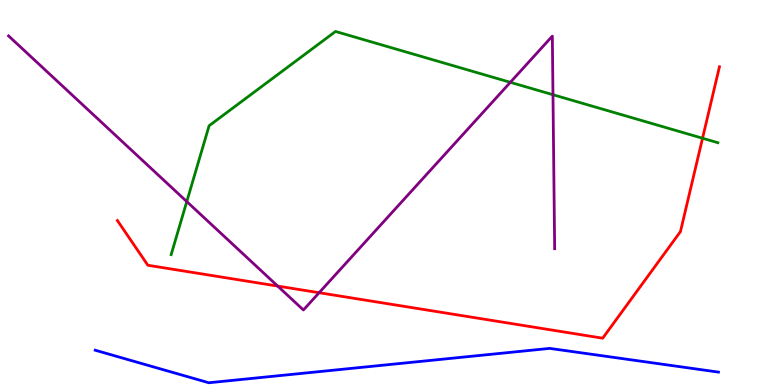[{'lines': ['blue', 'red'], 'intersections': []}, {'lines': ['green', 'red'], 'intersections': [{'x': 9.07, 'y': 6.41}]}, {'lines': ['purple', 'red'], 'intersections': [{'x': 3.58, 'y': 2.57}, {'x': 4.12, 'y': 2.4}]}, {'lines': ['blue', 'green'], 'intersections': []}, {'lines': ['blue', 'purple'], 'intersections': []}, {'lines': ['green', 'purple'], 'intersections': [{'x': 2.41, 'y': 4.76}, {'x': 6.58, 'y': 7.86}, {'x': 7.14, 'y': 7.54}]}]